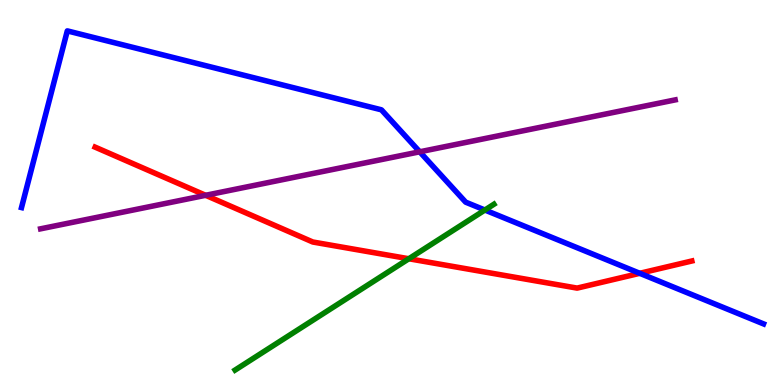[{'lines': ['blue', 'red'], 'intersections': [{'x': 8.25, 'y': 2.9}]}, {'lines': ['green', 'red'], 'intersections': [{'x': 5.28, 'y': 3.28}]}, {'lines': ['purple', 'red'], 'intersections': [{'x': 2.65, 'y': 4.93}]}, {'lines': ['blue', 'green'], 'intersections': [{'x': 6.26, 'y': 4.54}]}, {'lines': ['blue', 'purple'], 'intersections': [{'x': 5.42, 'y': 6.06}]}, {'lines': ['green', 'purple'], 'intersections': []}]